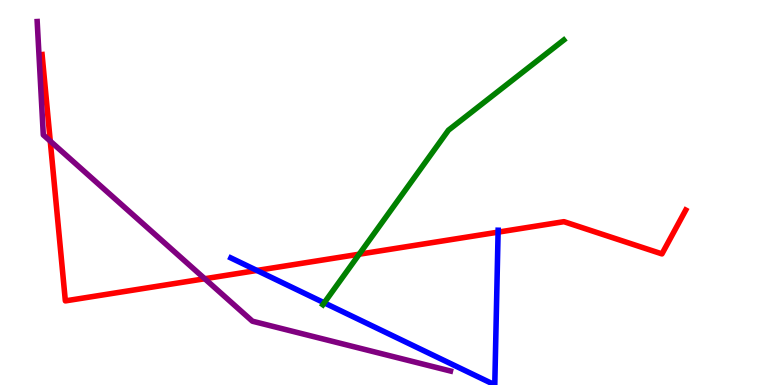[{'lines': ['blue', 'red'], 'intersections': [{'x': 3.32, 'y': 2.98}, {'x': 6.43, 'y': 3.97}]}, {'lines': ['green', 'red'], 'intersections': [{'x': 4.63, 'y': 3.4}]}, {'lines': ['purple', 'red'], 'intersections': [{'x': 0.649, 'y': 6.33}, {'x': 2.64, 'y': 2.76}]}, {'lines': ['blue', 'green'], 'intersections': [{'x': 4.18, 'y': 2.13}]}, {'lines': ['blue', 'purple'], 'intersections': []}, {'lines': ['green', 'purple'], 'intersections': []}]